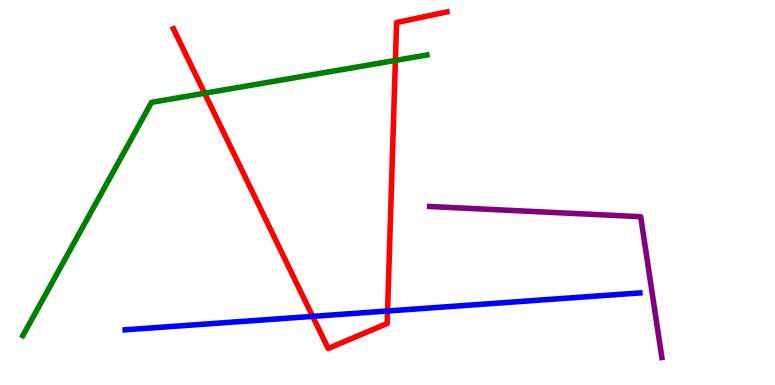[{'lines': ['blue', 'red'], 'intersections': [{'x': 4.03, 'y': 1.78}, {'x': 5.0, 'y': 1.92}]}, {'lines': ['green', 'red'], 'intersections': [{'x': 2.64, 'y': 7.58}, {'x': 5.1, 'y': 8.43}]}, {'lines': ['purple', 'red'], 'intersections': []}, {'lines': ['blue', 'green'], 'intersections': []}, {'lines': ['blue', 'purple'], 'intersections': []}, {'lines': ['green', 'purple'], 'intersections': []}]